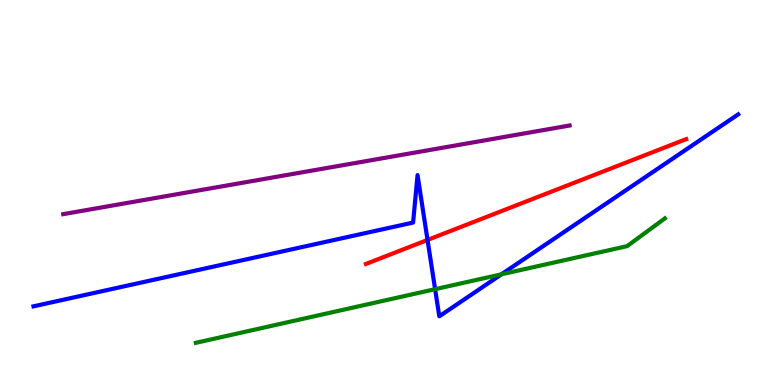[{'lines': ['blue', 'red'], 'intersections': [{'x': 5.52, 'y': 3.77}]}, {'lines': ['green', 'red'], 'intersections': []}, {'lines': ['purple', 'red'], 'intersections': []}, {'lines': ['blue', 'green'], 'intersections': [{'x': 5.61, 'y': 2.49}, {'x': 6.47, 'y': 2.88}]}, {'lines': ['blue', 'purple'], 'intersections': []}, {'lines': ['green', 'purple'], 'intersections': []}]